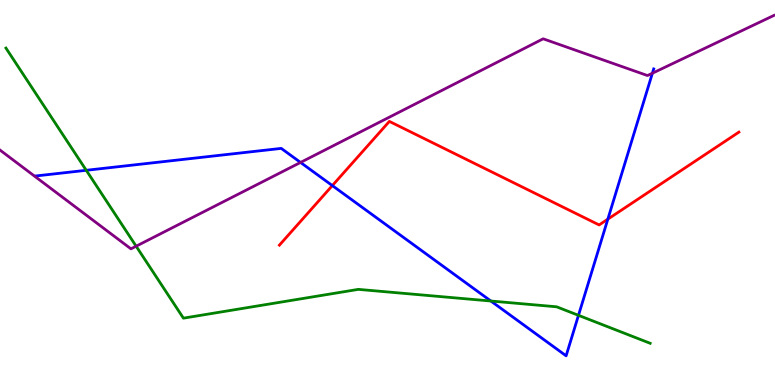[{'lines': ['blue', 'red'], 'intersections': [{'x': 4.29, 'y': 5.18}, {'x': 7.84, 'y': 4.31}]}, {'lines': ['green', 'red'], 'intersections': []}, {'lines': ['purple', 'red'], 'intersections': []}, {'lines': ['blue', 'green'], 'intersections': [{'x': 1.11, 'y': 5.58}, {'x': 6.33, 'y': 2.18}, {'x': 7.46, 'y': 1.81}]}, {'lines': ['blue', 'purple'], 'intersections': [{'x': 3.88, 'y': 5.78}, {'x': 8.42, 'y': 8.1}]}, {'lines': ['green', 'purple'], 'intersections': [{'x': 1.76, 'y': 3.61}]}]